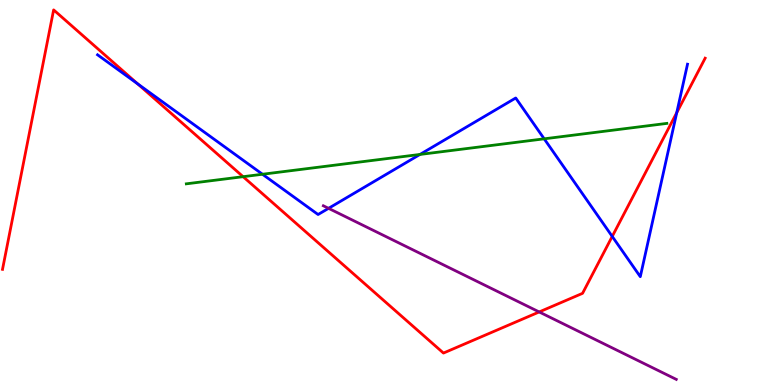[{'lines': ['blue', 'red'], 'intersections': [{'x': 1.78, 'y': 7.82}, {'x': 7.9, 'y': 3.86}, {'x': 8.73, 'y': 7.07}]}, {'lines': ['green', 'red'], 'intersections': [{'x': 3.14, 'y': 5.41}]}, {'lines': ['purple', 'red'], 'intersections': [{'x': 6.96, 'y': 1.9}]}, {'lines': ['blue', 'green'], 'intersections': [{'x': 3.39, 'y': 5.47}, {'x': 5.42, 'y': 5.99}, {'x': 7.02, 'y': 6.39}]}, {'lines': ['blue', 'purple'], 'intersections': [{'x': 4.24, 'y': 4.59}]}, {'lines': ['green', 'purple'], 'intersections': []}]